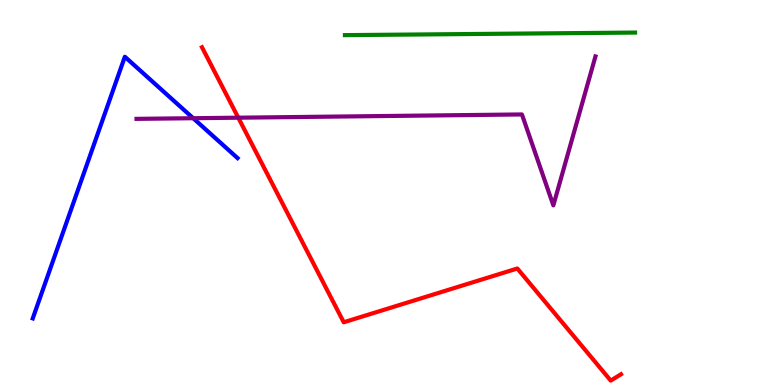[{'lines': ['blue', 'red'], 'intersections': []}, {'lines': ['green', 'red'], 'intersections': []}, {'lines': ['purple', 'red'], 'intersections': [{'x': 3.07, 'y': 6.94}]}, {'lines': ['blue', 'green'], 'intersections': []}, {'lines': ['blue', 'purple'], 'intersections': [{'x': 2.49, 'y': 6.93}]}, {'lines': ['green', 'purple'], 'intersections': []}]